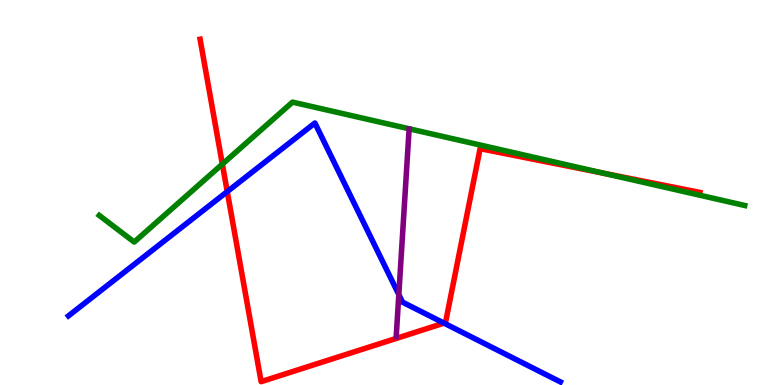[{'lines': ['blue', 'red'], 'intersections': [{'x': 2.93, 'y': 5.02}, {'x': 5.73, 'y': 1.61}]}, {'lines': ['green', 'red'], 'intersections': [{'x': 2.87, 'y': 5.74}, {'x': 7.79, 'y': 5.5}]}, {'lines': ['purple', 'red'], 'intersections': []}, {'lines': ['blue', 'green'], 'intersections': []}, {'lines': ['blue', 'purple'], 'intersections': [{'x': 5.15, 'y': 2.35}]}, {'lines': ['green', 'purple'], 'intersections': []}]